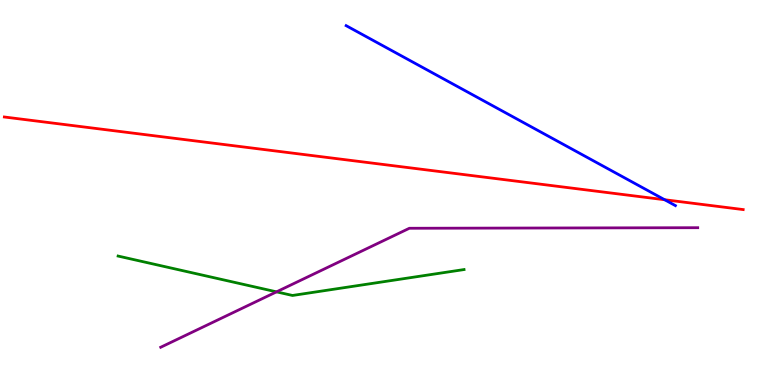[{'lines': ['blue', 'red'], 'intersections': [{'x': 8.58, 'y': 4.81}]}, {'lines': ['green', 'red'], 'intersections': []}, {'lines': ['purple', 'red'], 'intersections': []}, {'lines': ['blue', 'green'], 'intersections': []}, {'lines': ['blue', 'purple'], 'intersections': []}, {'lines': ['green', 'purple'], 'intersections': [{'x': 3.57, 'y': 2.42}]}]